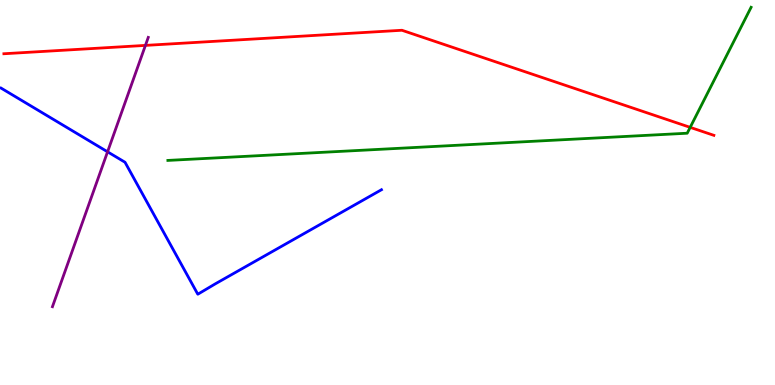[{'lines': ['blue', 'red'], 'intersections': []}, {'lines': ['green', 'red'], 'intersections': [{'x': 8.91, 'y': 6.69}]}, {'lines': ['purple', 'red'], 'intersections': [{'x': 1.88, 'y': 8.82}]}, {'lines': ['blue', 'green'], 'intersections': []}, {'lines': ['blue', 'purple'], 'intersections': [{'x': 1.39, 'y': 6.06}]}, {'lines': ['green', 'purple'], 'intersections': []}]